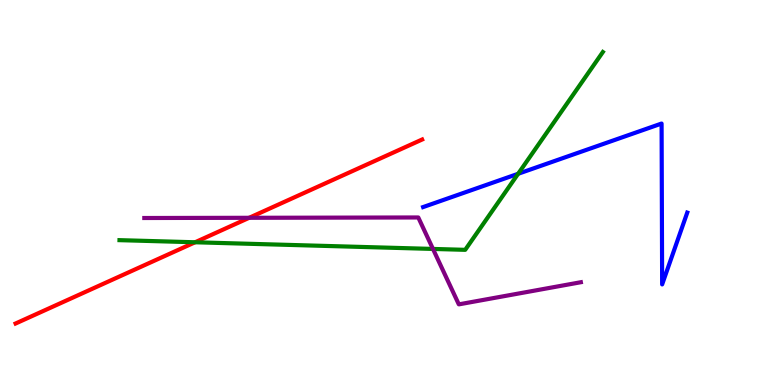[{'lines': ['blue', 'red'], 'intersections': []}, {'lines': ['green', 'red'], 'intersections': [{'x': 2.52, 'y': 3.71}]}, {'lines': ['purple', 'red'], 'intersections': [{'x': 3.21, 'y': 4.34}]}, {'lines': ['blue', 'green'], 'intersections': [{'x': 6.69, 'y': 5.49}]}, {'lines': ['blue', 'purple'], 'intersections': []}, {'lines': ['green', 'purple'], 'intersections': [{'x': 5.59, 'y': 3.53}]}]